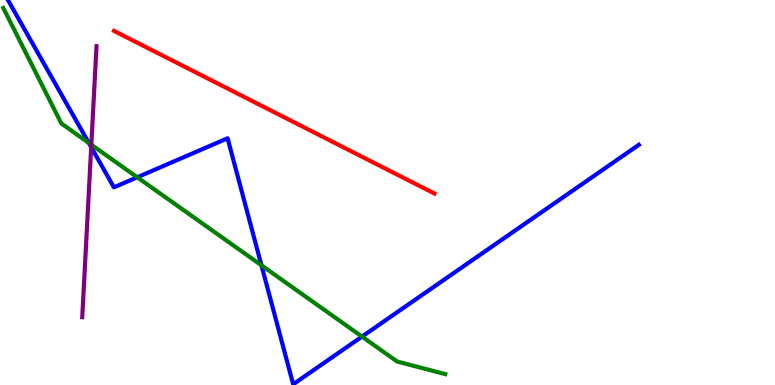[{'lines': ['blue', 'red'], 'intersections': []}, {'lines': ['green', 'red'], 'intersections': []}, {'lines': ['purple', 'red'], 'intersections': []}, {'lines': ['blue', 'green'], 'intersections': [{'x': 1.15, 'y': 6.29}, {'x': 1.77, 'y': 5.4}, {'x': 3.37, 'y': 3.11}, {'x': 4.67, 'y': 1.26}]}, {'lines': ['blue', 'purple'], 'intersections': [{'x': 1.18, 'y': 6.18}]}, {'lines': ['green', 'purple'], 'intersections': [{'x': 1.18, 'y': 6.24}]}]